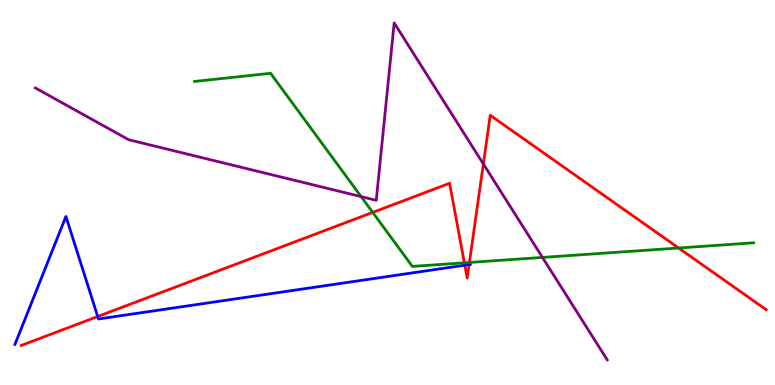[{'lines': ['blue', 'red'], 'intersections': [{'x': 1.26, 'y': 1.78}, {'x': 6.0, 'y': 3.11}, {'x': 6.05, 'y': 3.13}]}, {'lines': ['green', 'red'], 'intersections': [{'x': 4.81, 'y': 4.48}, {'x': 5.99, 'y': 3.17}, {'x': 6.06, 'y': 3.18}, {'x': 8.76, 'y': 3.56}]}, {'lines': ['purple', 'red'], 'intersections': [{'x': 6.24, 'y': 5.74}]}, {'lines': ['blue', 'green'], 'intersections': []}, {'lines': ['blue', 'purple'], 'intersections': []}, {'lines': ['green', 'purple'], 'intersections': [{'x': 4.66, 'y': 4.89}, {'x': 7.0, 'y': 3.31}]}]